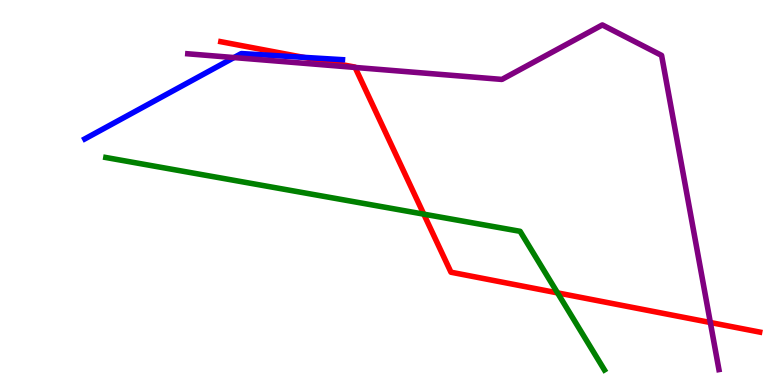[{'lines': ['blue', 'red'], 'intersections': [{'x': 3.91, 'y': 8.51}]}, {'lines': ['green', 'red'], 'intersections': [{'x': 5.47, 'y': 4.44}, {'x': 7.19, 'y': 2.39}]}, {'lines': ['purple', 'red'], 'intersections': [{'x': 4.58, 'y': 8.25}, {'x': 9.17, 'y': 1.62}]}, {'lines': ['blue', 'green'], 'intersections': []}, {'lines': ['blue', 'purple'], 'intersections': [{'x': 3.02, 'y': 8.5}]}, {'lines': ['green', 'purple'], 'intersections': []}]